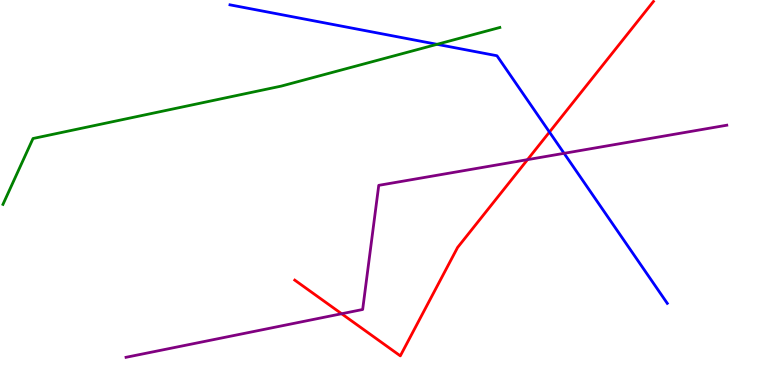[{'lines': ['blue', 'red'], 'intersections': [{'x': 7.09, 'y': 6.57}]}, {'lines': ['green', 'red'], 'intersections': []}, {'lines': ['purple', 'red'], 'intersections': [{'x': 4.41, 'y': 1.85}, {'x': 6.81, 'y': 5.85}]}, {'lines': ['blue', 'green'], 'intersections': [{'x': 5.64, 'y': 8.85}]}, {'lines': ['blue', 'purple'], 'intersections': [{'x': 7.28, 'y': 6.02}]}, {'lines': ['green', 'purple'], 'intersections': []}]